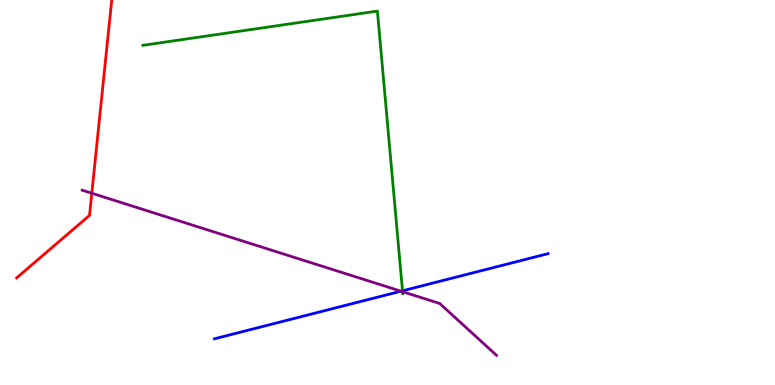[{'lines': ['blue', 'red'], 'intersections': []}, {'lines': ['green', 'red'], 'intersections': []}, {'lines': ['purple', 'red'], 'intersections': [{'x': 1.18, 'y': 4.98}]}, {'lines': ['blue', 'green'], 'intersections': [{'x': 5.19, 'y': 2.45}]}, {'lines': ['blue', 'purple'], 'intersections': [{'x': 5.17, 'y': 2.44}]}, {'lines': ['green', 'purple'], 'intersections': [{'x': 5.19, 'y': 2.42}]}]